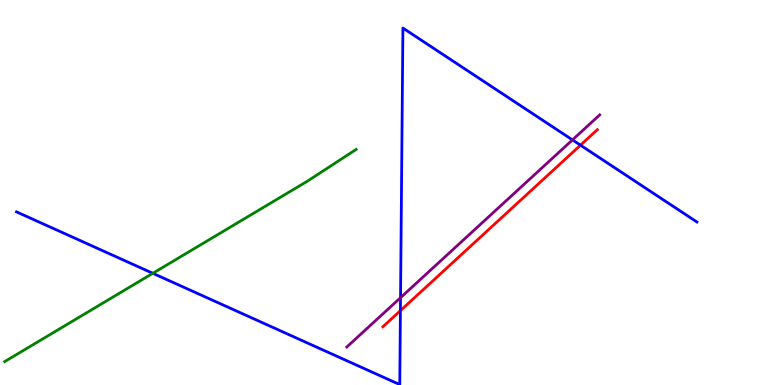[{'lines': ['blue', 'red'], 'intersections': [{'x': 5.17, 'y': 1.93}, {'x': 7.49, 'y': 6.23}]}, {'lines': ['green', 'red'], 'intersections': []}, {'lines': ['purple', 'red'], 'intersections': []}, {'lines': ['blue', 'green'], 'intersections': [{'x': 1.97, 'y': 2.9}]}, {'lines': ['blue', 'purple'], 'intersections': [{'x': 5.17, 'y': 2.27}, {'x': 7.39, 'y': 6.37}]}, {'lines': ['green', 'purple'], 'intersections': []}]